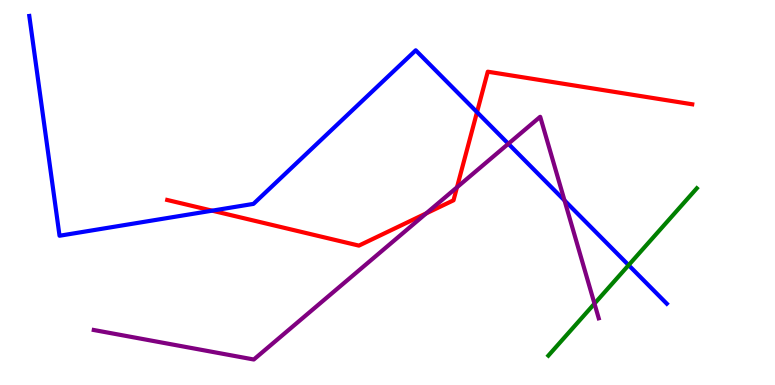[{'lines': ['blue', 'red'], 'intersections': [{'x': 2.74, 'y': 4.53}, {'x': 6.15, 'y': 7.09}]}, {'lines': ['green', 'red'], 'intersections': []}, {'lines': ['purple', 'red'], 'intersections': [{'x': 5.5, 'y': 4.46}, {'x': 5.9, 'y': 5.14}]}, {'lines': ['blue', 'green'], 'intersections': [{'x': 8.11, 'y': 3.11}]}, {'lines': ['blue', 'purple'], 'intersections': [{'x': 6.56, 'y': 6.27}, {'x': 7.28, 'y': 4.79}]}, {'lines': ['green', 'purple'], 'intersections': [{'x': 7.67, 'y': 2.11}]}]